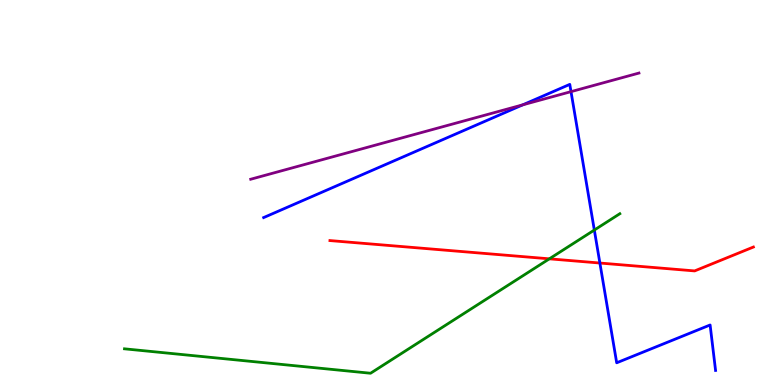[{'lines': ['blue', 'red'], 'intersections': [{'x': 7.74, 'y': 3.17}]}, {'lines': ['green', 'red'], 'intersections': [{'x': 7.09, 'y': 3.28}]}, {'lines': ['purple', 'red'], 'intersections': []}, {'lines': ['blue', 'green'], 'intersections': [{'x': 7.67, 'y': 4.02}]}, {'lines': ['blue', 'purple'], 'intersections': [{'x': 6.75, 'y': 7.28}, {'x': 7.37, 'y': 7.62}]}, {'lines': ['green', 'purple'], 'intersections': []}]